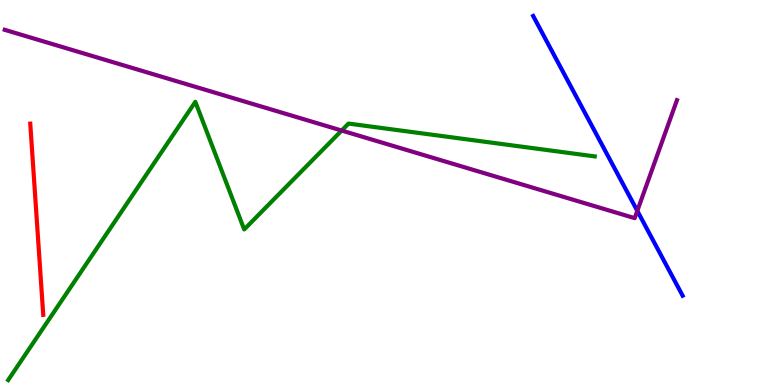[{'lines': ['blue', 'red'], 'intersections': []}, {'lines': ['green', 'red'], 'intersections': []}, {'lines': ['purple', 'red'], 'intersections': []}, {'lines': ['blue', 'green'], 'intersections': []}, {'lines': ['blue', 'purple'], 'intersections': [{'x': 8.22, 'y': 4.52}]}, {'lines': ['green', 'purple'], 'intersections': [{'x': 4.41, 'y': 6.61}]}]